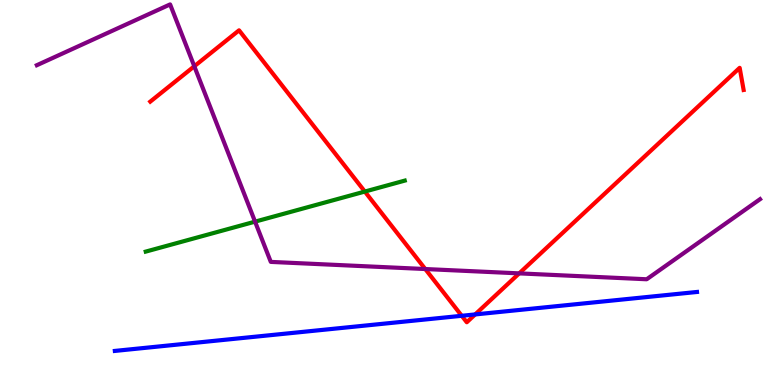[{'lines': ['blue', 'red'], 'intersections': [{'x': 5.96, 'y': 1.8}, {'x': 6.13, 'y': 1.83}]}, {'lines': ['green', 'red'], 'intersections': [{'x': 4.71, 'y': 5.02}]}, {'lines': ['purple', 'red'], 'intersections': [{'x': 2.51, 'y': 8.28}, {'x': 5.49, 'y': 3.01}, {'x': 6.7, 'y': 2.9}]}, {'lines': ['blue', 'green'], 'intersections': []}, {'lines': ['blue', 'purple'], 'intersections': []}, {'lines': ['green', 'purple'], 'intersections': [{'x': 3.29, 'y': 4.24}]}]